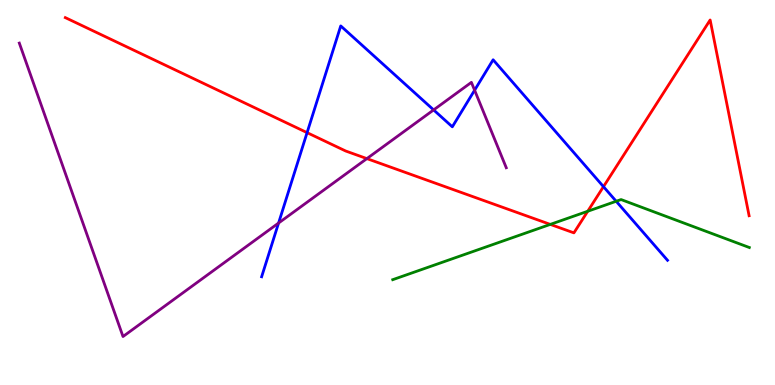[{'lines': ['blue', 'red'], 'intersections': [{'x': 3.96, 'y': 6.55}, {'x': 7.79, 'y': 5.15}]}, {'lines': ['green', 'red'], 'intersections': [{'x': 7.1, 'y': 4.17}, {'x': 7.58, 'y': 4.51}]}, {'lines': ['purple', 'red'], 'intersections': [{'x': 4.73, 'y': 5.88}]}, {'lines': ['blue', 'green'], 'intersections': [{'x': 7.95, 'y': 4.77}]}, {'lines': ['blue', 'purple'], 'intersections': [{'x': 3.59, 'y': 4.21}, {'x': 5.6, 'y': 7.15}, {'x': 6.12, 'y': 7.66}]}, {'lines': ['green', 'purple'], 'intersections': []}]